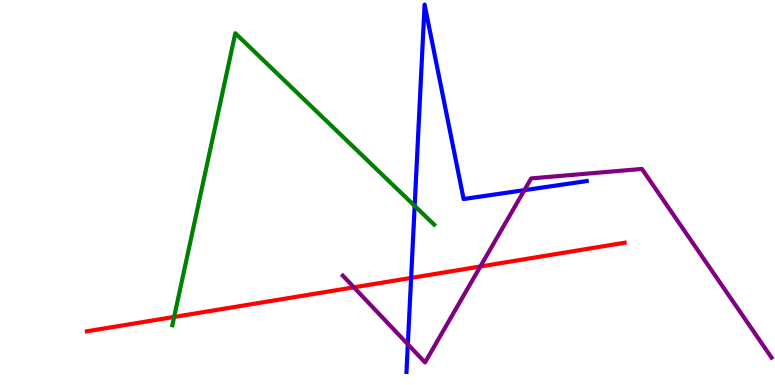[{'lines': ['blue', 'red'], 'intersections': [{'x': 5.3, 'y': 2.78}]}, {'lines': ['green', 'red'], 'intersections': [{'x': 2.25, 'y': 1.77}]}, {'lines': ['purple', 'red'], 'intersections': [{'x': 4.57, 'y': 2.54}, {'x': 6.2, 'y': 3.08}]}, {'lines': ['blue', 'green'], 'intersections': [{'x': 5.35, 'y': 4.65}]}, {'lines': ['blue', 'purple'], 'intersections': [{'x': 5.26, 'y': 1.06}, {'x': 6.77, 'y': 5.06}]}, {'lines': ['green', 'purple'], 'intersections': []}]